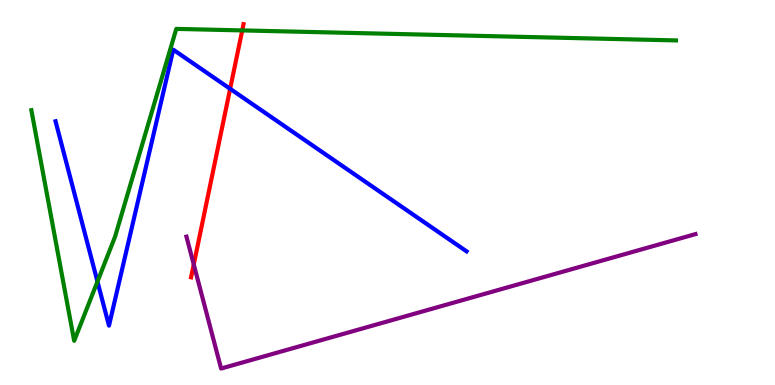[{'lines': ['blue', 'red'], 'intersections': [{'x': 2.97, 'y': 7.69}]}, {'lines': ['green', 'red'], 'intersections': [{'x': 3.13, 'y': 9.21}]}, {'lines': ['purple', 'red'], 'intersections': [{'x': 2.5, 'y': 3.13}]}, {'lines': ['blue', 'green'], 'intersections': [{'x': 1.26, 'y': 2.69}]}, {'lines': ['blue', 'purple'], 'intersections': []}, {'lines': ['green', 'purple'], 'intersections': []}]